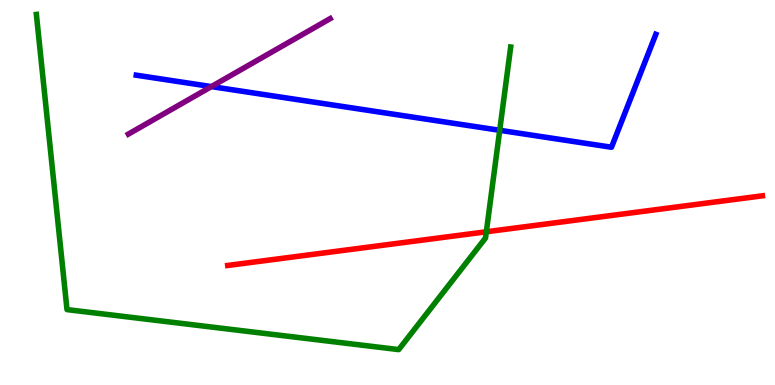[{'lines': ['blue', 'red'], 'intersections': []}, {'lines': ['green', 'red'], 'intersections': [{'x': 6.28, 'y': 3.98}]}, {'lines': ['purple', 'red'], 'intersections': []}, {'lines': ['blue', 'green'], 'intersections': [{'x': 6.45, 'y': 6.62}]}, {'lines': ['blue', 'purple'], 'intersections': [{'x': 2.73, 'y': 7.75}]}, {'lines': ['green', 'purple'], 'intersections': []}]